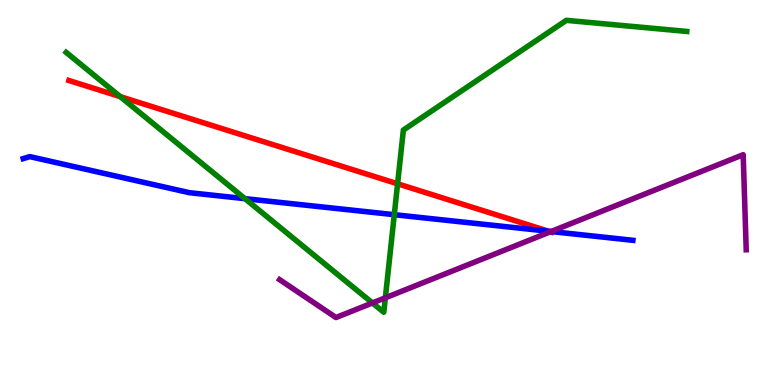[{'lines': ['blue', 'red'], 'intersections': [{'x': 7.08, 'y': 3.99}]}, {'lines': ['green', 'red'], 'intersections': [{'x': 1.55, 'y': 7.49}, {'x': 5.13, 'y': 5.23}]}, {'lines': ['purple', 'red'], 'intersections': [{'x': 7.1, 'y': 3.98}]}, {'lines': ['blue', 'green'], 'intersections': [{'x': 3.16, 'y': 4.84}, {'x': 5.09, 'y': 4.42}]}, {'lines': ['blue', 'purple'], 'intersections': [{'x': 7.11, 'y': 3.99}]}, {'lines': ['green', 'purple'], 'intersections': [{'x': 4.81, 'y': 2.13}, {'x': 4.97, 'y': 2.27}]}]